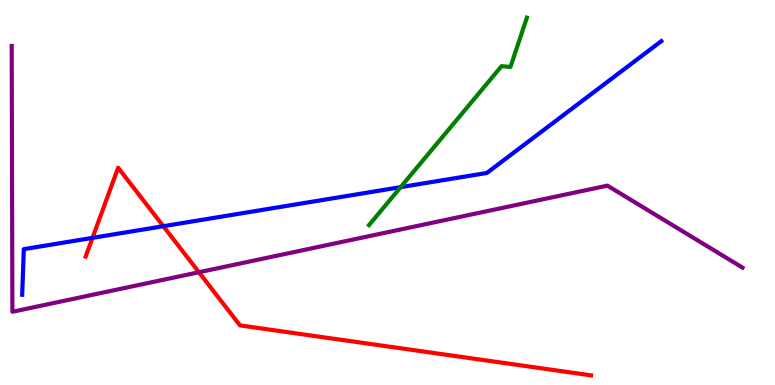[{'lines': ['blue', 'red'], 'intersections': [{'x': 1.19, 'y': 3.82}, {'x': 2.11, 'y': 4.12}]}, {'lines': ['green', 'red'], 'intersections': []}, {'lines': ['purple', 'red'], 'intersections': [{'x': 2.57, 'y': 2.93}]}, {'lines': ['blue', 'green'], 'intersections': [{'x': 5.17, 'y': 5.14}]}, {'lines': ['blue', 'purple'], 'intersections': []}, {'lines': ['green', 'purple'], 'intersections': []}]